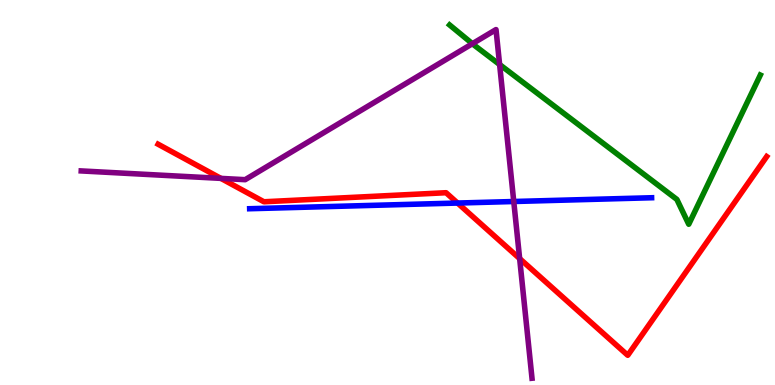[{'lines': ['blue', 'red'], 'intersections': [{'x': 5.9, 'y': 4.73}]}, {'lines': ['green', 'red'], 'intersections': []}, {'lines': ['purple', 'red'], 'intersections': [{'x': 2.85, 'y': 5.37}, {'x': 6.71, 'y': 3.28}]}, {'lines': ['blue', 'green'], 'intersections': []}, {'lines': ['blue', 'purple'], 'intersections': [{'x': 6.63, 'y': 4.77}]}, {'lines': ['green', 'purple'], 'intersections': [{'x': 6.1, 'y': 8.86}, {'x': 6.45, 'y': 8.32}]}]